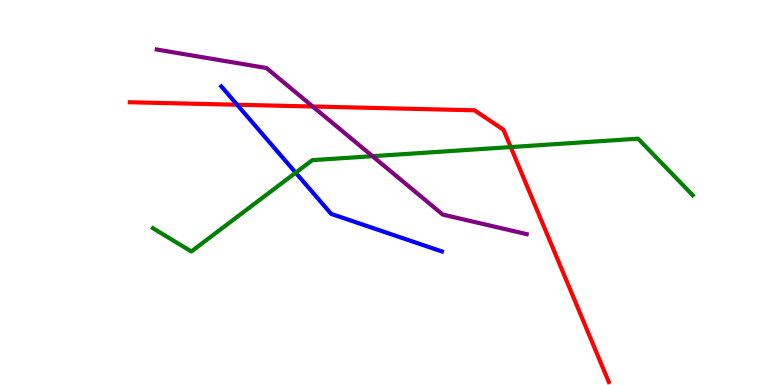[{'lines': ['blue', 'red'], 'intersections': [{'x': 3.06, 'y': 7.28}]}, {'lines': ['green', 'red'], 'intersections': [{'x': 6.59, 'y': 6.18}]}, {'lines': ['purple', 'red'], 'intersections': [{'x': 4.04, 'y': 7.23}]}, {'lines': ['blue', 'green'], 'intersections': [{'x': 3.82, 'y': 5.51}]}, {'lines': ['blue', 'purple'], 'intersections': []}, {'lines': ['green', 'purple'], 'intersections': [{'x': 4.81, 'y': 5.94}]}]